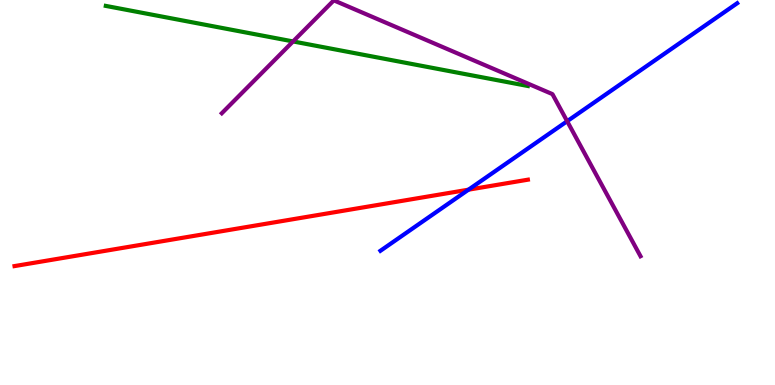[{'lines': ['blue', 'red'], 'intersections': [{'x': 6.05, 'y': 5.07}]}, {'lines': ['green', 'red'], 'intersections': []}, {'lines': ['purple', 'red'], 'intersections': []}, {'lines': ['blue', 'green'], 'intersections': []}, {'lines': ['blue', 'purple'], 'intersections': [{'x': 7.32, 'y': 6.85}]}, {'lines': ['green', 'purple'], 'intersections': [{'x': 3.78, 'y': 8.92}]}]